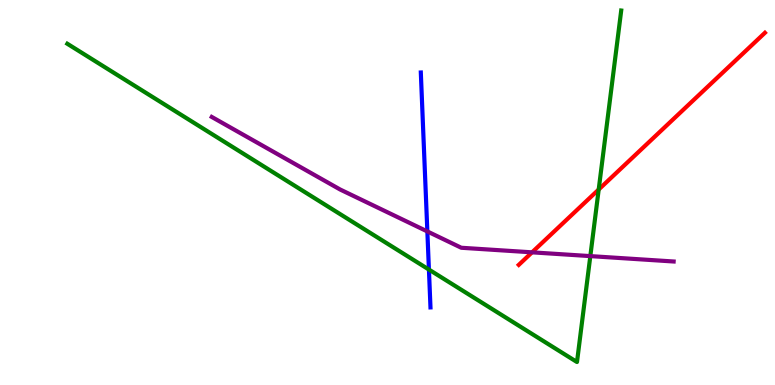[{'lines': ['blue', 'red'], 'intersections': []}, {'lines': ['green', 'red'], 'intersections': [{'x': 7.73, 'y': 5.08}]}, {'lines': ['purple', 'red'], 'intersections': [{'x': 6.87, 'y': 3.45}]}, {'lines': ['blue', 'green'], 'intersections': [{'x': 5.53, 'y': 3.0}]}, {'lines': ['blue', 'purple'], 'intersections': [{'x': 5.51, 'y': 3.99}]}, {'lines': ['green', 'purple'], 'intersections': [{'x': 7.62, 'y': 3.35}]}]